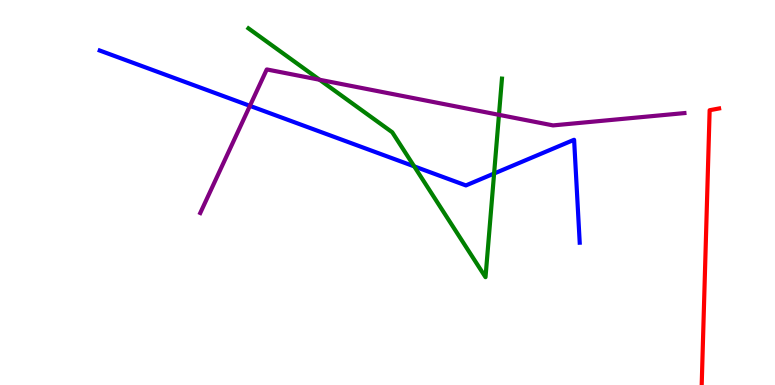[{'lines': ['blue', 'red'], 'intersections': []}, {'lines': ['green', 'red'], 'intersections': []}, {'lines': ['purple', 'red'], 'intersections': []}, {'lines': ['blue', 'green'], 'intersections': [{'x': 5.34, 'y': 5.68}, {'x': 6.38, 'y': 5.49}]}, {'lines': ['blue', 'purple'], 'intersections': [{'x': 3.22, 'y': 7.25}]}, {'lines': ['green', 'purple'], 'intersections': [{'x': 4.12, 'y': 7.93}, {'x': 6.44, 'y': 7.02}]}]